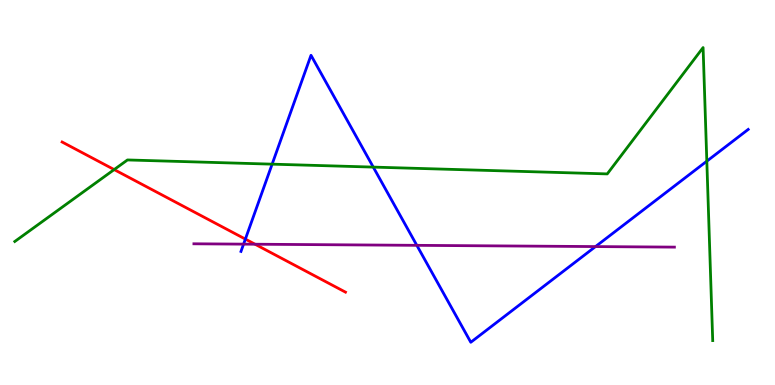[{'lines': ['blue', 'red'], 'intersections': [{'x': 3.17, 'y': 3.79}]}, {'lines': ['green', 'red'], 'intersections': [{'x': 1.47, 'y': 5.6}]}, {'lines': ['purple', 'red'], 'intersections': [{'x': 3.29, 'y': 3.66}]}, {'lines': ['blue', 'green'], 'intersections': [{'x': 3.51, 'y': 5.74}, {'x': 4.82, 'y': 5.66}, {'x': 9.12, 'y': 5.81}]}, {'lines': ['blue', 'purple'], 'intersections': [{'x': 3.14, 'y': 3.66}, {'x': 5.38, 'y': 3.63}, {'x': 7.68, 'y': 3.6}]}, {'lines': ['green', 'purple'], 'intersections': []}]